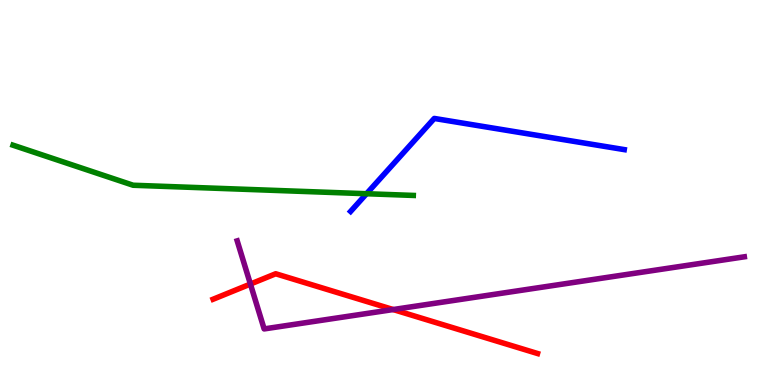[{'lines': ['blue', 'red'], 'intersections': []}, {'lines': ['green', 'red'], 'intersections': []}, {'lines': ['purple', 'red'], 'intersections': [{'x': 3.23, 'y': 2.62}, {'x': 5.07, 'y': 1.96}]}, {'lines': ['blue', 'green'], 'intersections': [{'x': 4.73, 'y': 4.97}]}, {'lines': ['blue', 'purple'], 'intersections': []}, {'lines': ['green', 'purple'], 'intersections': []}]